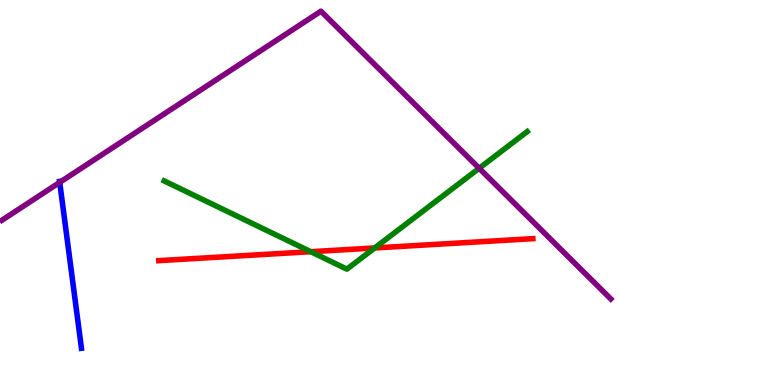[{'lines': ['blue', 'red'], 'intersections': []}, {'lines': ['green', 'red'], 'intersections': [{'x': 4.01, 'y': 3.46}, {'x': 4.83, 'y': 3.56}]}, {'lines': ['purple', 'red'], 'intersections': []}, {'lines': ['blue', 'green'], 'intersections': []}, {'lines': ['blue', 'purple'], 'intersections': [{'x': 0.771, 'y': 5.26}]}, {'lines': ['green', 'purple'], 'intersections': [{'x': 6.18, 'y': 5.63}]}]